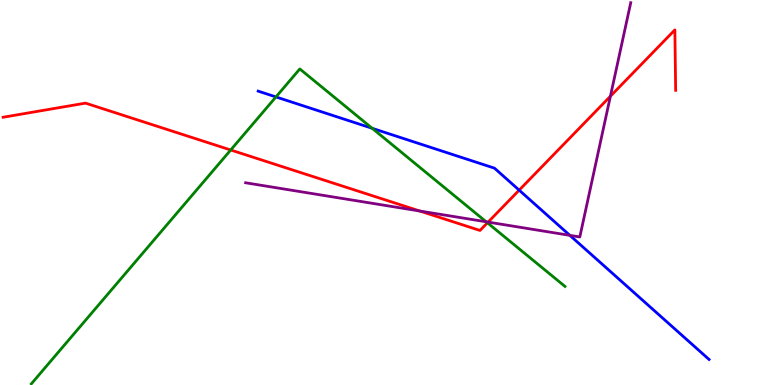[{'lines': ['blue', 'red'], 'intersections': [{'x': 6.7, 'y': 5.06}]}, {'lines': ['green', 'red'], 'intersections': [{'x': 2.98, 'y': 6.1}, {'x': 6.29, 'y': 4.21}]}, {'lines': ['purple', 'red'], 'intersections': [{'x': 5.42, 'y': 4.52}, {'x': 6.3, 'y': 4.23}, {'x': 7.88, 'y': 7.5}]}, {'lines': ['blue', 'green'], 'intersections': [{'x': 3.56, 'y': 7.48}, {'x': 4.8, 'y': 6.67}]}, {'lines': ['blue', 'purple'], 'intersections': [{'x': 7.35, 'y': 3.89}]}, {'lines': ['green', 'purple'], 'intersections': [{'x': 6.27, 'y': 4.24}]}]